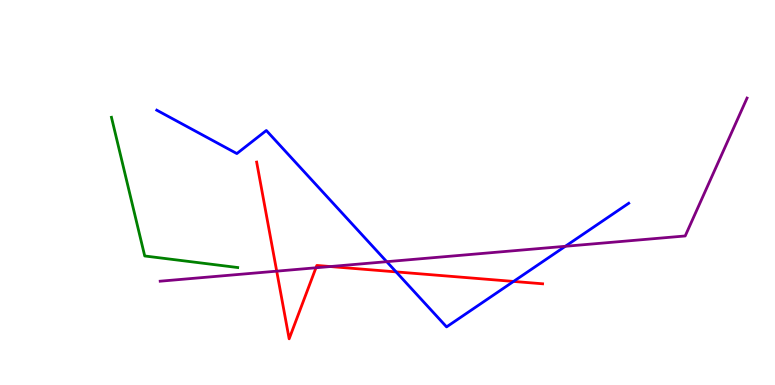[{'lines': ['blue', 'red'], 'intersections': [{'x': 5.11, 'y': 2.94}, {'x': 6.63, 'y': 2.69}]}, {'lines': ['green', 'red'], 'intersections': []}, {'lines': ['purple', 'red'], 'intersections': [{'x': 3.57, 'y': 2.96}, {'x': 4.08, 'y': 3.04}, {'x': 4.26, 'y': 3.08}]}, {'lines': ['blue', 'green'], 'intersections': []}, {'lines': ['blue', 'purple'], 'intersections': [{'x': 4.99, 'y': 3.2}, {'x': 7.29, 'y': 3.6}]}, {'lines': ['green', 'purple'], 'intersections': []}]